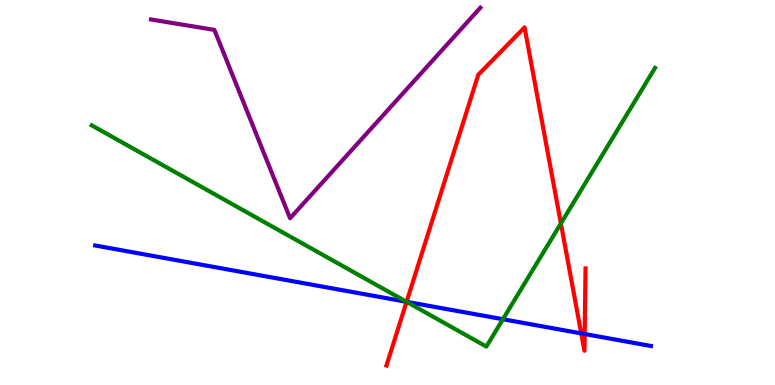[{'lines': ['blue', 'red'], 'intersections': [{'x': 5.25, 'y': 2.16}, {'x': 7.5, 'y': 1.34}, {'x': 7.54, 'y': 1.32}]}, {'lines': ['green', 'red'], 'intersections': [{'x': 5.25, 'y': 2.16}, {'x': 7.24, 'y': 4.2}]}, {'lines': ['purple', 'red'], 'intersections': []}, {'lines': ['blue', 'green'], 'intersections': [{'x': 5.25, 'y': 2.16}, {'x': 6.49, 'y': 1.71}]}, {'lines': ['blue', 'purple'], 'intersections': []}, {'lines': ['green', 'purple'], 'intersections': []}]